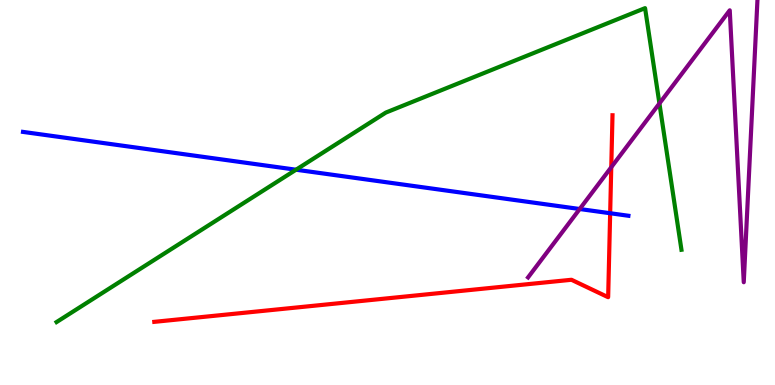[{'lines': ['blue', 'red'], 'intersections': [{'x': 7.87, 'y': 4.46}]}, {'lines': ['green', 'red'], 'intersections': []}, {'lines': ['purple', 'red'], 'intersections': [{'x': 7.89, 'y': 5.66}]}, {'lines': ['blue', 'green'], 'intersections': [{'x': 3.82, 'y': 5.59}]}, {'lines': ['blue', 'purple'], 'intersections': [{'x': 7.48, 'y': 4.57}]}, {'lines': ['green', 'purple'], 'intersections': [{'x': 8.51, 'y': 7.31}]}]